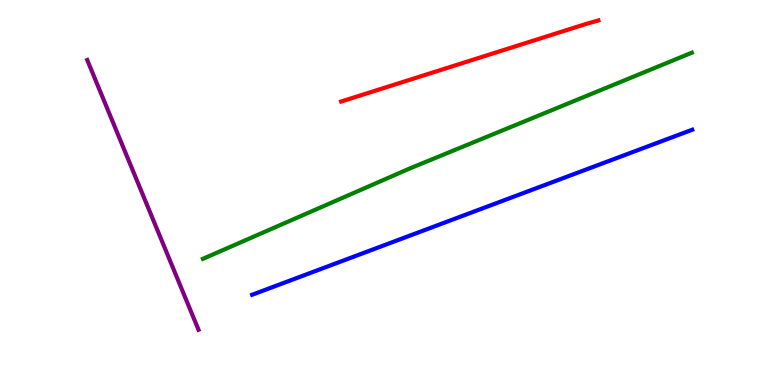[{'lines': ['blue', 'red'], 'intersections': []}, {'lines': ['green', 'red'], 'intersections': []}, {'lines': ['purple', 'red'], 'intersections': []}, {'lines': ['blue', 'green'], 'intersections': []}, {'lines': ['blue', 'purple'], 'intersections': []}, {'lines': ['green', 'purple'], 'intersections': []}]